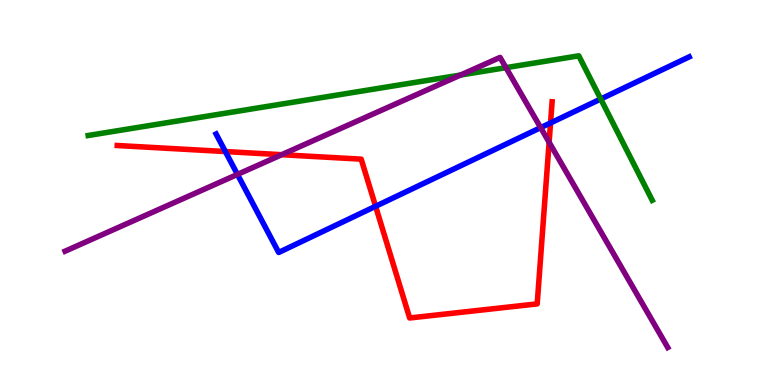[{'lines': ['blue', 'red'], 'intersections': [{'x': 2.91, 'y': 6.06}, {'x': 4.85, 'y': 4.64}, {'x': 7.1, 'y': 6.81}]}, {'lines': ['green', 'red'], 'intersections': []}, {'lines': ['purple', 'red'], 'intersections': [{'x': 3.63, 'y': 5.98}, {'x': 7.09, 'y': 6.3}]}, {'lines': ['blue', 'green'], 'intersections': [{'x': 7.75, 'y': 7.43}]}, {'lines': ['blue', 'purple'], 'intersections': [{'x': 3.06, 'y': 5.47}, {'x': 6.98, 'y': 6.68}]}, {'lines': ['green', 'purple'], 'intersections': [{'x': 5.94, 'y': 8.05}, {'x': 6.53, 'y': 8.24}]}]